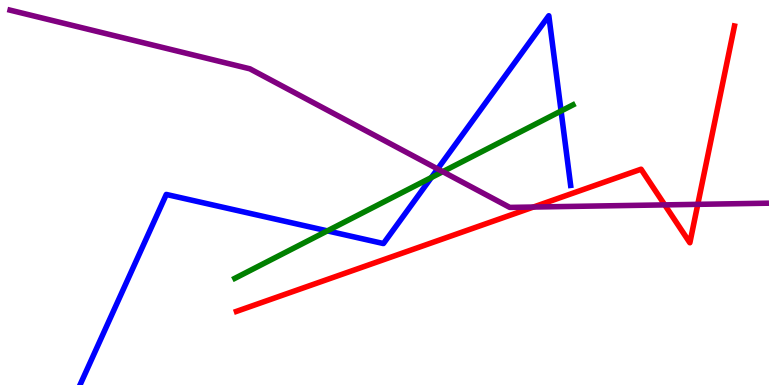[{'lines': ['blue', 'red'], 'intersections': []}, {'lines': ['green', 'red'], 'intersections': []}, {'lines': ['purple', 'red'], 'intersections': [{'x': 6.88, 'y': 4.62}, {'x': 8.58, 'y': 4.68}, {'x': 9.0, 'y': 4.69}]}, {'lines': ['blue', 'green'], 'intersections': [{'x': 4.22, 'y': 4.0}, {'x': 5.57, 'y': 5.39}, {'x': 7.24, 'y': 7.12}]}, {'lines': ['blue', 'purple'], 'intersections': [{'x': 5.65, 'y': 5.61}]}, {'lines': ['green', 'purple'], 'intersections': [{'x': 5.71, 'y': 5.54}]}]